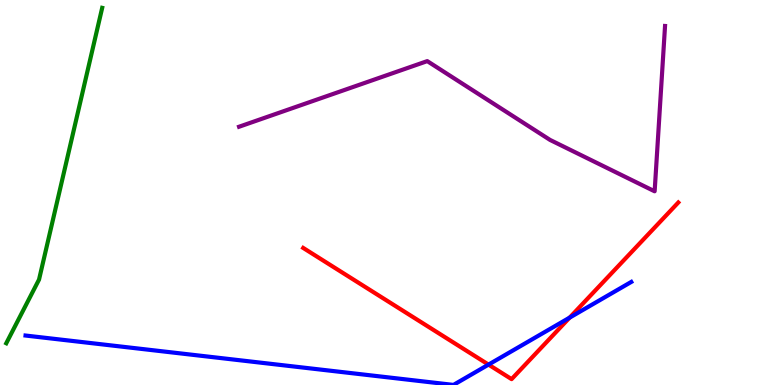[{'lines': ['blue', 'red'], 'intersections': [{'x': 6.3, 'y': 0.53}, {'x': 7.35, 'y': 1.75}]}, {'lines': ['green', 'red'], 'intersections': []}, {'lines': ['purple', 'red'], 'intersections': []}, {'lines': ['blue', 'green'], 'intersections': []}, {'lines': ['blue', 'purple'], 'intersections': []}, {'lines': ['green', 'purple'], 'intersections': []}]